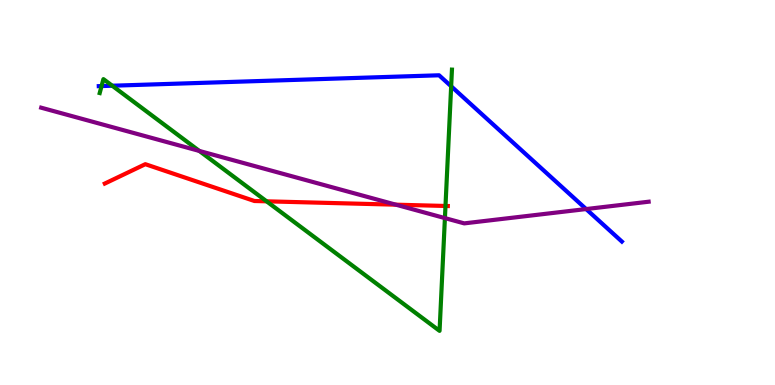[{'lines': ['blue', 'red'], 'intersections': []}, {'lines': ['green', 'red'], 'intersections': [{'x': 3.44, 'y': 4.77}, {'x': 5.75, 'y': 4.65}]}, {'lines': ['purple', 'red'], 'intersections': [{'x': 5.11, 'y': 4.68}]}, {'lines': ['blue', 'green'], 'intersections': [{'x': 1.31, 'y': 7.76}, {'x': 1.45, 'y': 7.77}, {'x': 5.82, 'y': 7.76}]}, {'lines': ['blue', 'purple'], 'intersections': [{'x': 7.56, 'y': 4.57}]}, {'lines': ['green', 'purple'], 'intersections': [{'x': 2.57, 'y': 6.08}, {'x': 5.74, 'y': 4.34}]}]